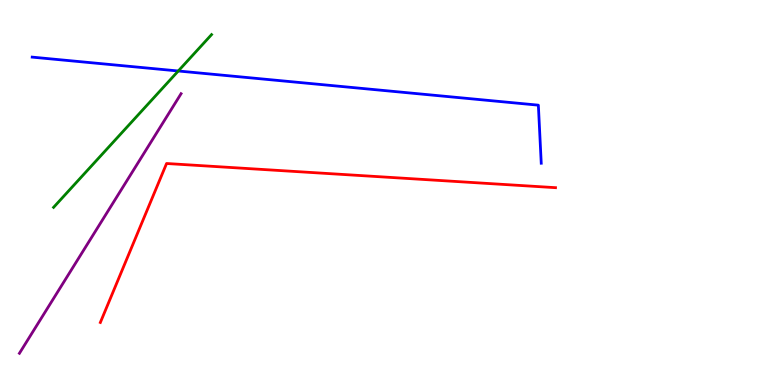[{'lines': ['blue', 'red'], 'intersections': []}, {'lines': ['green', 'red'], 'intersections': []}, {'lines': ['purple', 'red'], 'intersections': []}, {'lines': ['blue', 'green'], 'intersections': [{'x': 2.3, 'y': 8.16}]}, {'lines': ['blue', 'purple'], 'intersections': []}, {'lines': ['green', 'purple'], 'intersections': []}]